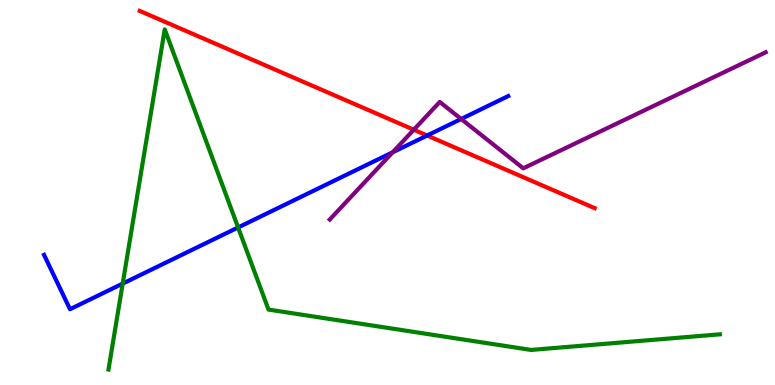[{'lines': ['blue', 'red'], 'intersections': [{'x': 5.51, 'y': 6.48}]}, {'lines': ['green', 'red'], 'intersections': []}, {'lines': ['purple', 'red'], 'intersections': [{'x': 5.34, 'y': 6.63}]}, {'lines': ['blue', 'green'], 'intersections': [{'x': 1.58, 'y': 2.63}, {'x': 3.07, 'y': 4.09}]}, {'lines': ['blue', 'purple'], 'intersections': [{'x': 5.07, 'y': 6.04}, {'x': 5.95, 'y': 6.91}]}, {'lines': ['green', 'purple'], 'intersections': []}]